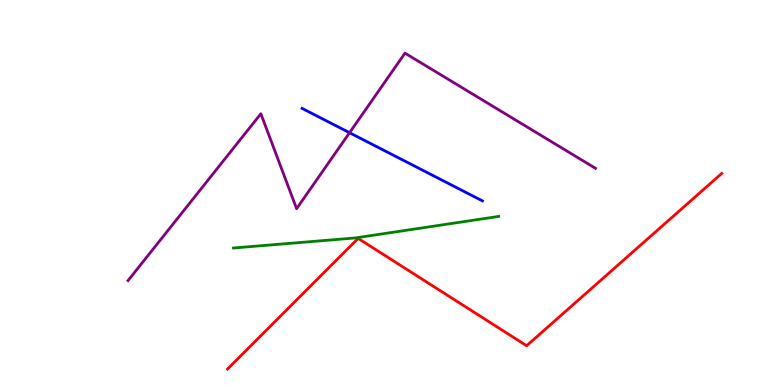[{'lines': ['blue', 'red'], 'intersections': []}, {'lines': ['green', 'red'], 'intersections': []}, {'lines': ['purple', 'red'], 'intersections': []}, {'lines': ['blue', 'green'], 'intersections': []}, {'lines': ['blue', 'purple'], 'intersections': [{'x': 4.51, 'y': 6.55}]}, {'lines': ['green', 'purple'], 'intersections': []}]